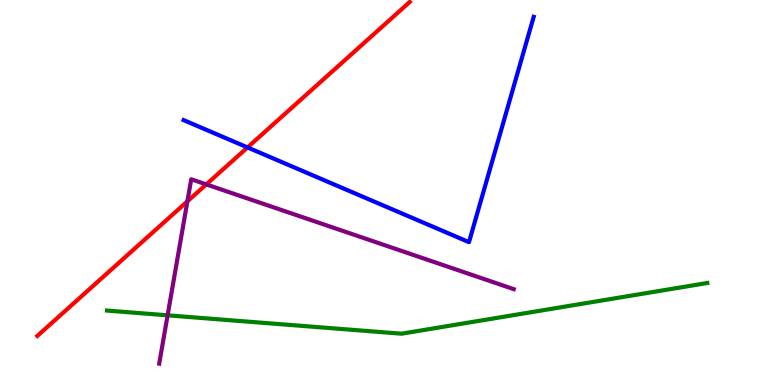[{'lines': ['blue', 'red'], 'intersections': [{'x': 3.19, 'y': 6.17}]}, {'lines': ['green', 'red'], 'intersections': []}, {'lines': ['purple', 'red'], 'intersections': [{'x': 2.42, 'y': 4.77}, {'x': 2.66, 'y': 5.21}]}, {'lines': ['blue', 'green'], 'intersections': []}, {'lines': ['blue', 'purple'], 'intersections': []}, {'lines': ['green', 'purple'], 'intersections': [{'x': 2.16, 'y': 1.81}]}]